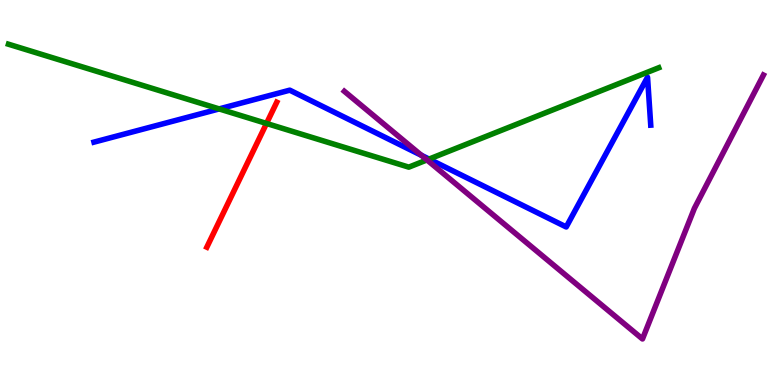[{'lines': ['blue', 'red'], 'intersections': []}, {'lines': ['green', 'red'], 'intersections': [{'x': 3.44, 'y': 6.79}]}, {'lines': ['purple', 'red'], 'intersections': []}, {'lines': ['blue', 'green'], 'intersections': [{'x': 2.83, 'y': 7.17}, {'x': 5.54, 'y': 5.87}]}, {'lines': ['blue', 'purple'], 'intersections': [{'x': 5.44, 'y': 5.97}]}, {'lines': ['green', 'purple'], 'intersections': [{'x': 5.51, 'y': 5.85}]}]